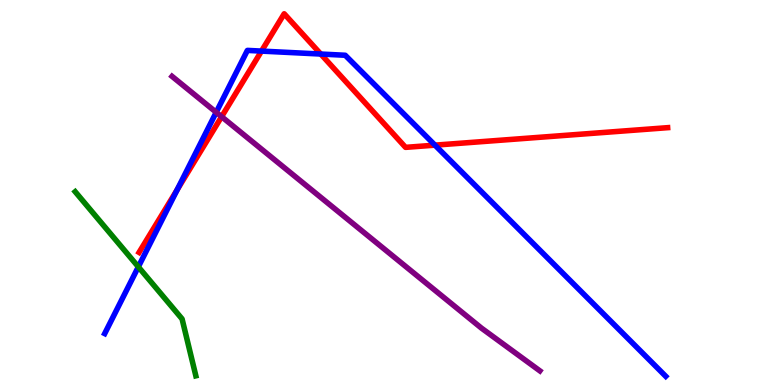[{'lines': ['blue', 'red'], 'intersections': [{'x': 2.29, 'y': 5.07}, {'x': 3.37, 'y': 8.67}, {'x': 4.14, 'y': 8.6}, {'x': 5.61, 'y': 6.23}]}, {'lines': ['green', 'red'], 'intersections': []}, {'lines': ['purple', 'red'], 'intersections': [{'x': 2.86, 'y': 6.97}]}, {'lines': ['blue', 'green'], 'intersections': [{'x': 1.78, 'y': 3.07}]}, {'lines': ['blue', 'purple'], 'intersections': [{'x': 2.79, 'y': 7.08}]}, {'lines': ['green', 'purple'], 'intersections': []}]